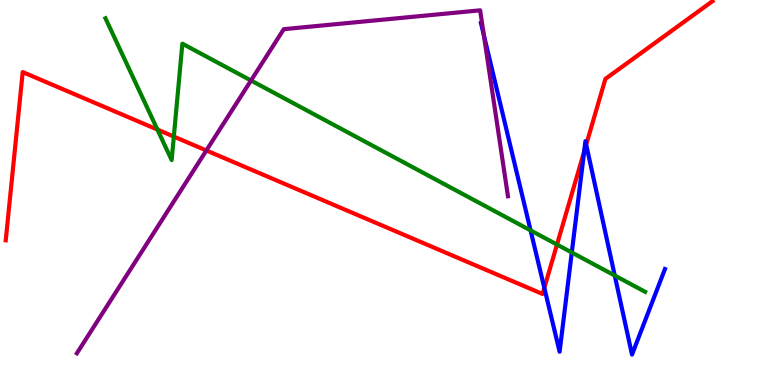[{'lines': ['blue', 'red'], 'intersections': [{'x': 7.02, 'y': 2.52}, {'x': 7.54, 'y': 6.06}, {'x': 7.56, 'y': 6.24}]}, {'lines': ['green', 'red'], 'intersections': [{'x': 2.03, 'y': 6.63}, {'x': 2.24, 'y': 6.45}, {'x': 7.19, 'y': 3.65}]}, {'lines': ['purple', 'red'], 'intersections': [{'x': 2.66, 'y': 6.09}]}, {'lines': ['blue', 'green'], 'intersections': [{'x': 6.85, 'y': 4.02}, {'x': 7.38, 'y': 3.44}, {'x': 7.93, 'y': 2.84}]}, {'lines': ['blue', 'purple'], 'intersections': [{'x': 6.24, 'y': 9.09}]}, {'lines': ['green', 'purple'], 'intersections': [{'x': 3.24, 'y': 7.91}]}]